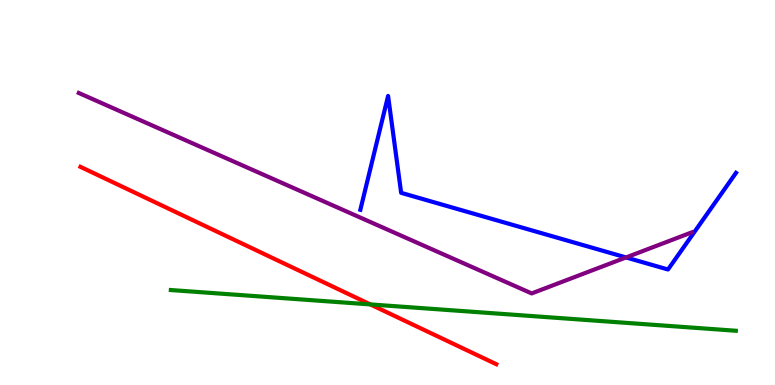[{'lines': ['blue', 'red'], 'intersections': []}, {'lines': ['green', 'red'], 'intersections': [{'x': 4.78, 'y': 2.09}]}, {'lines': ['purple', 'red'], 'intersections': []}, {'lines': ['blue', 'green'], 'intersections': []}, {'lines': ['blue', 'purple'], 'intersections': [{'x': 8.08, 'y': 3.31}]}, {'lines': ['green', 'purple'], 'intersections': []}]